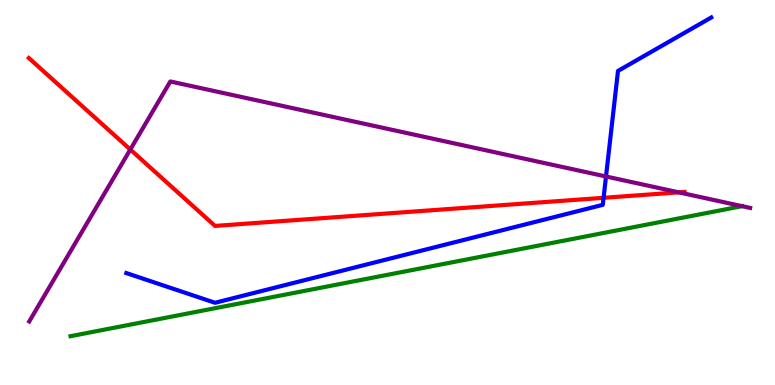[{'lines': ['blue', 'red'], 'intersections': [{'x': 7.79, 'y': 4.86}]}, {'lines': ['green', 'red'], 'intersections': []}, {'lines': ['purple', 'red'], 'intersections': [{'x': 1.68, 'y': 6.12}, {'x': 8.76, 'y': 5.0}]}, {'lines': ['blue', 'green'], 'intersections': []}, {'lines': ['blue', 'purple'], 'intersections': [{'x': 7.82, 'y': 5.42}]}, {'lines': ['green', 'purple'], 'intersections': [{'x': 9.57, 'y': 4.65}]}]